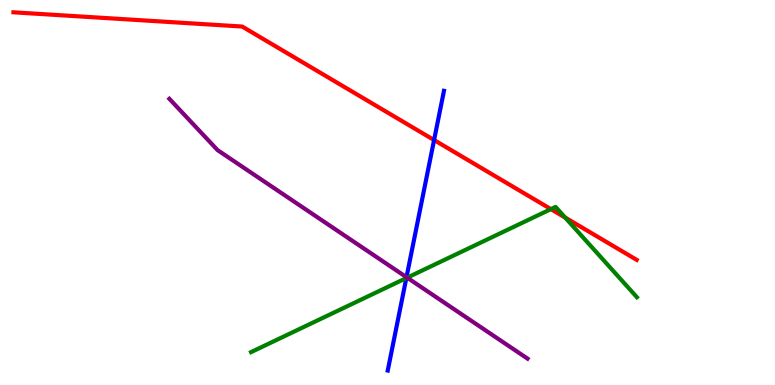[{'lines': ['blue', 'red'], 'intersections': [{'x': 5.6, 'y': 6.36}]}, {'lines': ['green', 'red'], 'intersections': [{'x': 7.11, 'y': 4.57}, {'x': 7.29, 'y': 4.35}]}, {'lines': ['purple', 'red'], 'intersections': []}, {'lines': ['blue', 'green'], 'intersections': [{'x': 5.24, 'y': 2.78}]}, {'lines': ['blue', 'purple'], 'intersections': [{'x': 5.25, 'y': 2.8}]}, {'lines': ['green', 'purple'], 'intersections': [{'x': 5.25, 'y': 2.79}]}]